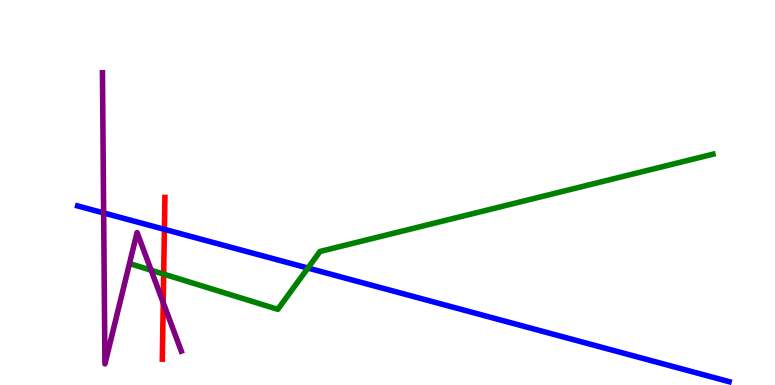[{'lines': ['blue', 'red'], 'intersections': [{'x': 2.12, 'y': 4.04}]}, {'lines': ['green', 'red'], 'intersections': [{'x': 2.11, 'y': 2.88}]}, {'lines': ['purple', 'red'], 'intersections': [{'x': 2.11, 'y': 2.14}]}, {'lines': ['blue', 'green'], 'intersections': [{'x': 3.97, 'y': 3.04}]}, {'lines': ['blue', 'purple'], 'intersections': [{'x': 1.34, 'y': 4.47}]}, {'lines': ['green', 'purple'], 'intersections': [{'x': 1.95, 'y': 2.98}]}]